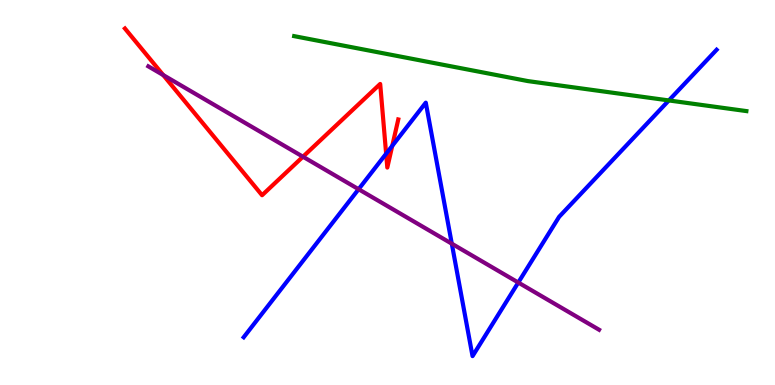[{'lines': ['blue', 'red'], 'intersections': [{'x': 4.98, 'y': 6.01}, {'x': 5.06, 'y': 6.21}]}, {'lines': ['green', 'red'], 'intersections': []}, {'lines': ['purple', 'red'], 'intersections': [{'x': 2.11, 'y': 8.05}, {'x': 3.91, 'y': 5.93}]}, {'lines': ['blue', 'green'], 'intersections': [{'x': 8.63, 'y': 7.39}]}, {'lines': ['blue', 'purple'], 'intersections': [{'x': 4.63, 'y': 5.09}, {'x': 5.83, 'y': 3.67}, {'x': 6.69, 'y': 2.66}]}, {'lines': ['green', 'purple'], 'intersections': []}]